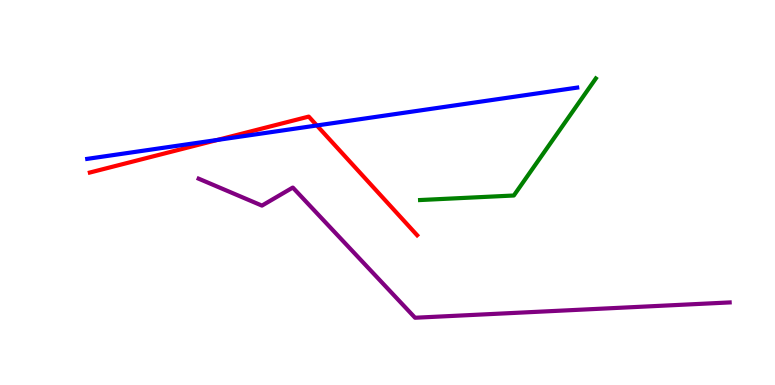[{'lines': ['blue', 'red'], 'intersections': [{'x': 2.81, 'y': 6.37}, {'x': 4.09, 'y': 6.74}]}, {'lines': ['green', 'red'], 'intersections': []}, {'lines': ['purple', 'red'], 'intersections': []}, {'lines': ['blue', 'green'], 'intersections': []}, {'lines': ['blue', 'purple'], 'intersections': []}, {'lines': ['green', 'purple'], 'intersections': []}]